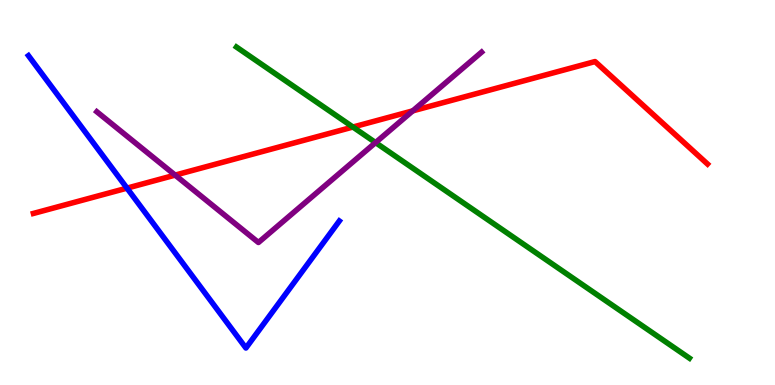[{'lines': ['blue', 'red'], 'intersections': [{'x': 1.64, 'y': 5.11}]}, {'lines': ['green', 'red'], 'intersections': [{'x': 4.55, 'y': 6.7}]}, {'lines': ['purple', 'red'], 'intersections': [{'x': 2.26, 'y': 5.45}, {'x': 5.33, 'y': 7.12}]}, {'lines': ['blue', 'green'], 'intersections': []}, {'lines': ['blue', 'purple'], 'intersections': []}, {'lines': ['green', 'purple'], 'intersections': [{'x': 4.85, 'y': 6.3}]}]